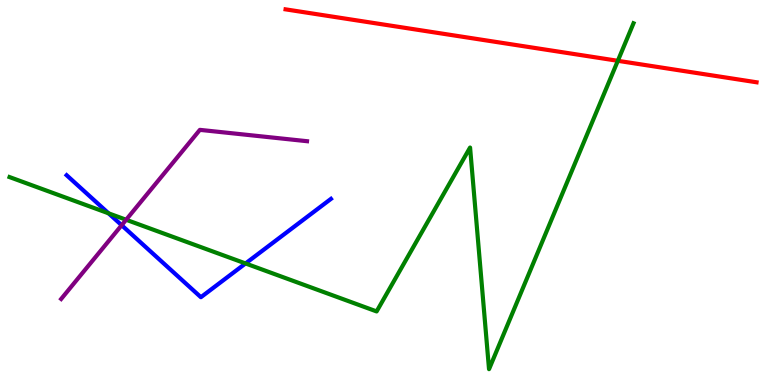[{'lines': ['blue', 'red'], 'intersections': []}, {'lines': ['green', 'red'], 'intersections': [{'x': 7.97, 'y': 8.42}]}, {'lines': ['purple', 'red'], 'intersections': []}, {'lines': ['blue', 'green'], 'intersections': [{'x': 1.4, 'y': 4.46}, {'x': 3.17, 'y': 3.16}]}, {'lines': ['blue', 'purple'], 'intersections': [{'x': 1.57, 'y': 4.15}]}, {'lines': ['green', 'purple'], 'intersections': [{'x': 1.63, 'y': 4.29}]}]